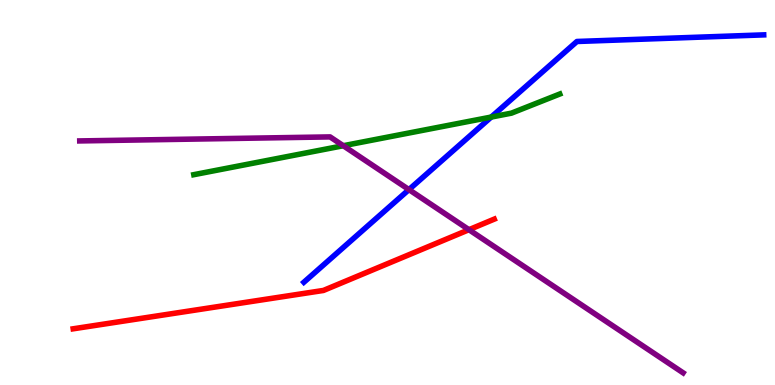[{'lines': ['blue', 'red'], 'intersections': []}, {'lines': ['green', 'red'], 'intersections': []}, {'lines': ['purple', 'red'], 'intersections': [{'x': 6.05, 'y': 4.03}]}, {'lines': ['blue', 'green'], 'intersections': [{'x': 6.34, 'y': 6.96}]}, {'lines': ['blue', 'purple'], 'intersections': [{'x': 5.28, 'y': 5.08}]}, {'lines': ['green', 'purple'], 'intersections': [{'x': 4.43, 'y': 6.22}]}]